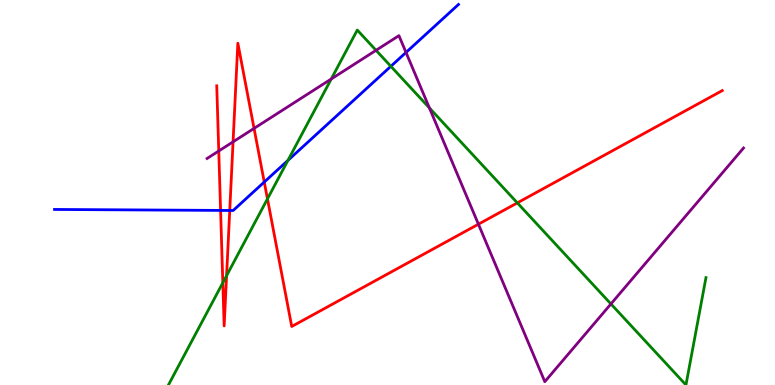[{'lines': ['blue', 'red'], 'intersections': [{'x': 2.85, 'y': 4.53}, {'x': 2.96, 'y': 4.53}, {'x': 3.41, 'y': 5.27}]}, {'lines': ['green', 'red'], 'intersections': [{'x': 2.88, 'y': 2.66}, {'x': 2.92, 'y': 2.84}, {'x': 3.45, 'y': 4.83}, {'x': 6.68, 'y': 4.73}]}, {'lines': ['purple', 'red'], 'intersections': [{'x': 2.82, 'y': 6.08}, {'x': 3.01, 'y': 6.32}, {'x': 3.28, 'y': 6.66}, {'x': 6.17, 'y': 4.18}]}, {'lines': ['blue', 'green'], 'intersections': [{'x': 3.72, 'y': 5.83}, {'x': 5.04, 'y': 8.28}]}, {'lines': ['blue', 'purple'], 'intersections': [{'x': 5.24, 'y': 8.64}]}, {'lines': ['green', 'purple'], 'intersections': [{'x': 4.27, 'y': 7.95}, {'x': 4.85, 'y': 8.69}, {'x': 5.54, 'y': 7.2}, {'x': 7.88, 'y': 2.11}]}]